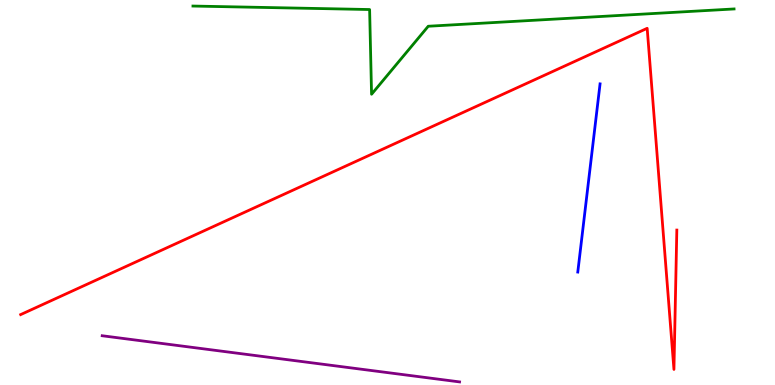[{'lines': ['blue', 'red'], 'intersections': []}, {'lines': ['green', 'red'], 'intersections': []}, {'lines': ['purple', 'red'], 'intersections': []}, {'lines': ['blue', 'green'], 'intersections': []}, {'lines': ['blue', 'purple'], 'intersections': []}, {'lines': ['green', 'purple'], 'intersections': []}]